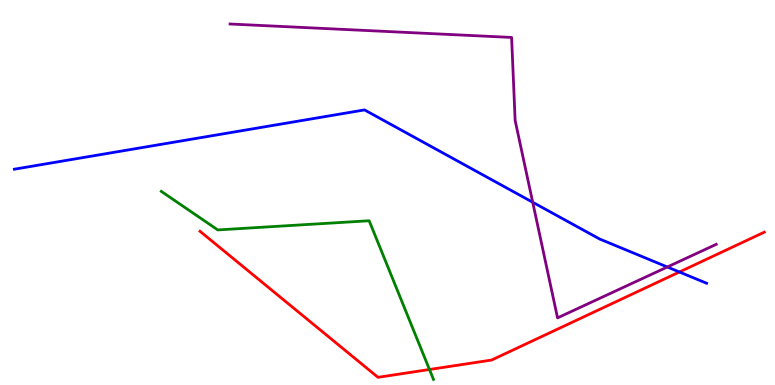[{'lines': ['blue', 'red'], 'intersections': [{'x': 8.77, 'y': 2.94}]}, {'lines': ['green', 'red'], 'intersections': [{'x': 5.54, 'y': 0.403}]}, {'lines': ['purple', 'red'], 'intersections': []}, {'lines': ['blue', 'green'], 'intersections': []}, {'lines': ['blue', 'purple'], 'intersections': [{'x': 6.87, 'y': 4.75}, {'x': 8.61, 'y': 3.06}]}, {'lines': ['green', 'purple'], 'intersections': []}]